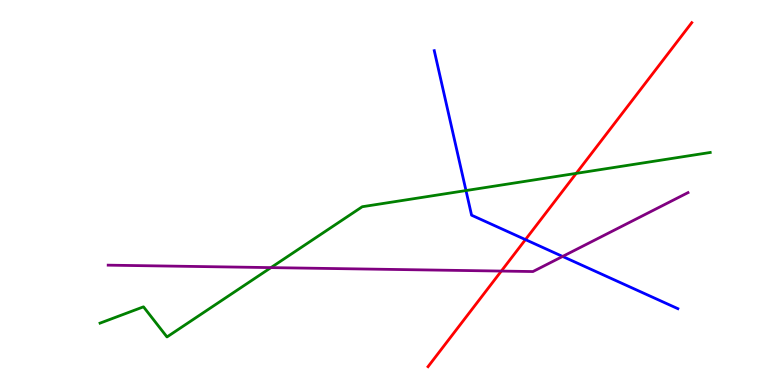[{'lines': ['blue', 'red'], 'intersections': [{'x': 6.78, 'y': 3.78}]}, {'lines': ['green', 'red'], 'intersections': [{'x': 7.44, 'y': 5.5}]}, {'lines': ['purple', 'red'], 'intersections': [{'x': 6.47, 'y': 2.96}]}, {'lines': ['blue', 'green'], 'intersections': [{'x': 6.01, 'y': 5.05}]}, {'lines': ['blue', 'purple'], 'intersections': [{'x': 7.26, 'y': 3.34}]}, {'lines': ['green', 'purple'], 'intersections': [{'x': 3.5, 'y': 3.05}]}]